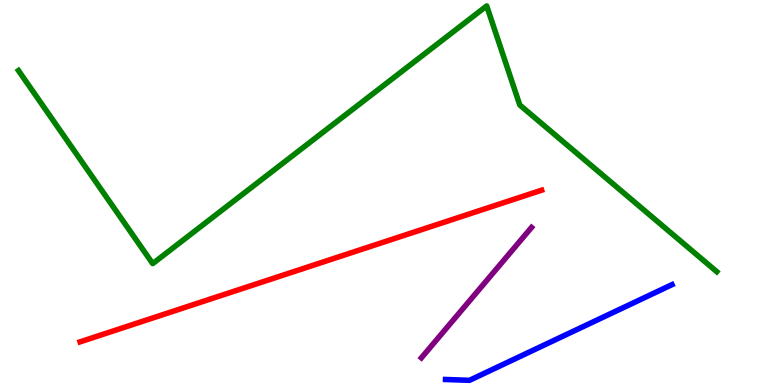[{'lines': ['blue', 'red'], 'intersections': []}, {'lines': ['green', 'red'], 'intersections': []}, {'lines': ['purple', 'red'], 'intersections': []}, {'lines': ['blue', 'green'], 'intersections': []}, {'lines': ['blue', 'purple'], 'intersections': []}, {'lines': ['green', 'purple'], 'intersections': []}]